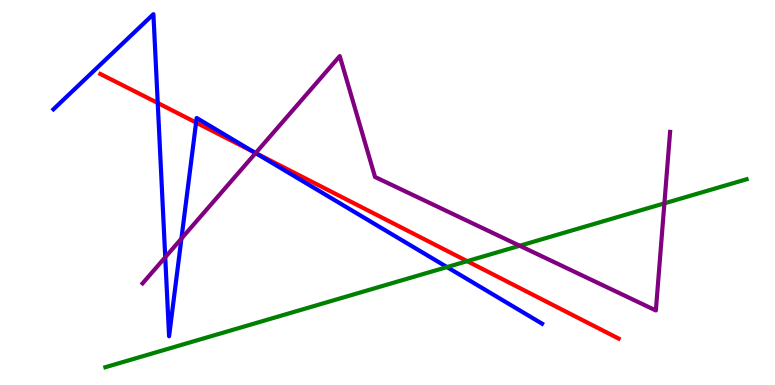[{'lines': ['blue', 'red'], 'intersections': [{'x': 2.04, 'y': 7.33}, {'x': 2.53, 'y': 6.82}, {'x': 3.28, 'y': 6.04}]}, {'lines': ['green', 'red'], 'intersections': [{'x': 6.03, 'y': 3.22}]}, {'lines': ['purple', 'red'], 'intersections': [{'x': 3.3, 'y': 6.03}]}, {'lines': ['blue', 'green'], 'intersections': [{'x': 5.77, 'y': 3.06}]}, {'lines': ['blue', 'purple'], 'intersections': [{'x': 2.13, 'y': 3.32}, {'x': 2.34, 'y': 3.8}, {'x': 3.3, 'y': 6.02}]}, {'lines': ['green', 'purple'], 'intersections': [{'x': 6.71, 'y': 3.62}, {'x': 8.57, 'y': 4.72}]}]